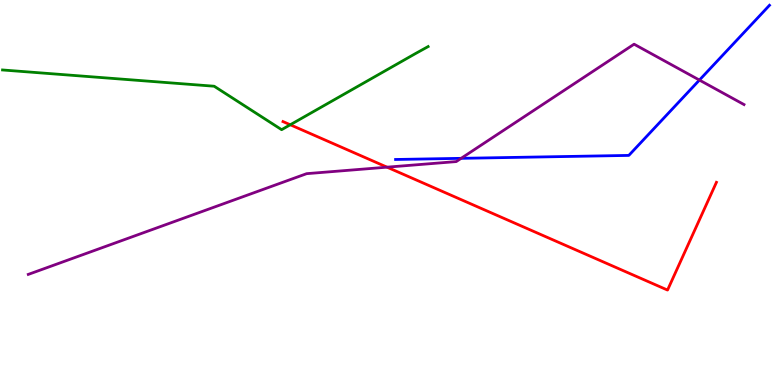[{'lines': ['blue', 'red'], 'intersections': []}, {'lines': ['green', 'red'], 'intersections': [{'x': 3.75, 'y': 6.76}]}, {'lines': ['purple', 'red'], 'intersections': [{'x': 4.99, 'y': 5.66}]}, {'lines': ['blue', 'green'], 'intersections': []}, {'lines': ['blue', 'purple'], 'intersections': [{'x': 5.95, 'y': 5.89}, {'x': 9.02, 'y': 7.92}]}, {'lines': ['green', 'purple'], 'intersections': []}]